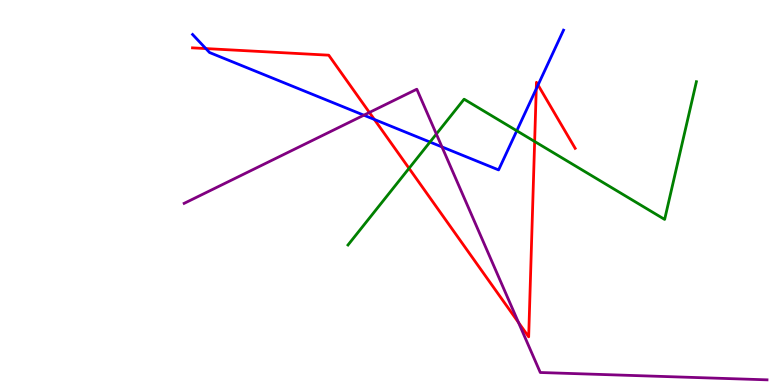[{'lines': ['blue', 'red'], 'intersections': [{'x': 2.66, 'y': 8.74}, {'x': 4.83, 'y': 6.9}, {'x': 6.92, 'y': 7.69}, {'x': 6.94, 'y': 7.79}]}, {'lines': ['green', 'red'], 'intersections': [{'x': 5.28, 'y': 5.63}, {'x': 6.9, 'y': 6.32}]}, {'lines': ['purple', 'red'], 'intersections': [{'x': 4.77, 'y': 7.08}, {'x': 6.69, 'y': 1.62}]}, {'lines': ['blue', 'green'], 'intersections': [{'x': 5.55, 'y': 6.31}, {'x': 6.67, 'y': 6.6}]}, {'lines': ['blue', 'purple'], 'intersections': [{'x': 4.69, 'y': 7.01}, {'x': 5.7, 'y': 6.18}]}, {'lines': ['green', 'purple'], 'intersections': [{'x': 5.63, 'y': 6.52}]}]